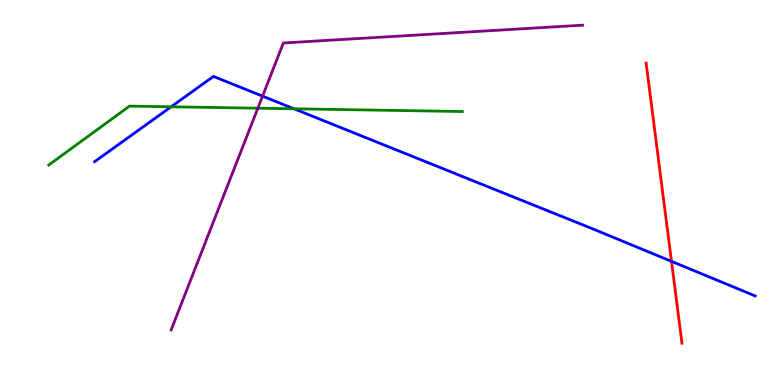[{'lines': ['blue', 'red'], 'intersections': [{'x': 8.66, 'y': 3.21}]}, {'lines': ['green', 'red'], 'intersections': []}, {'lines': ['purple', 'red'], 'intersections': []}, {'lines': ['blue', 'green'], 'intersections': [{'x': 2.21, 'y': 7.23}, {'x': 3.79, 'y': 7.17}]}, {'lines': ['blue', 'purple'], 'intersections': [{'x': 3.39, 'y': 7.5}]}, {'lines': ['green', 'purple'], 'intersections': [{'x': 3.33, 'y': 7.19}]}]